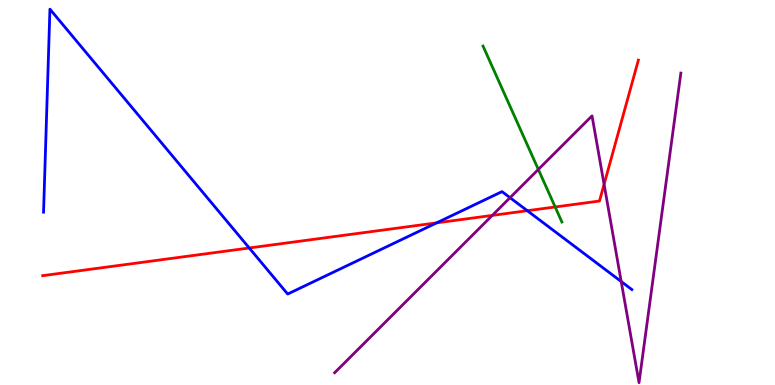[{'lines': ['blue', 'red'], 'intersections': [{'x': 3.22, 'y': 3.56}, {'x': 5.63, 'y': 4.21}, {'x': 6.8, 'y': 4.53}]}, {'lines': ['green', 'red'], 'intersections': [{'x': 7.16, 'y': 4.62}]}, {'lines': ['purple', 'red'], 'intersections': [{'x': 6.35, 'y': 4.41}, {'x': 7.79, 'y': 5.21}]}, {'lines': ['blue', 'green'], 'intersections': []}, {'lines': ['blue', 'purple'], 'intersections': [{'x': 6.58, 'y': 4.87}, {'x': 8.02, 'y': 2.69}]}, {'lines': ['green', 'purple'], 'intersections': [{'x': 6.95, 'y': 5.6}]}]